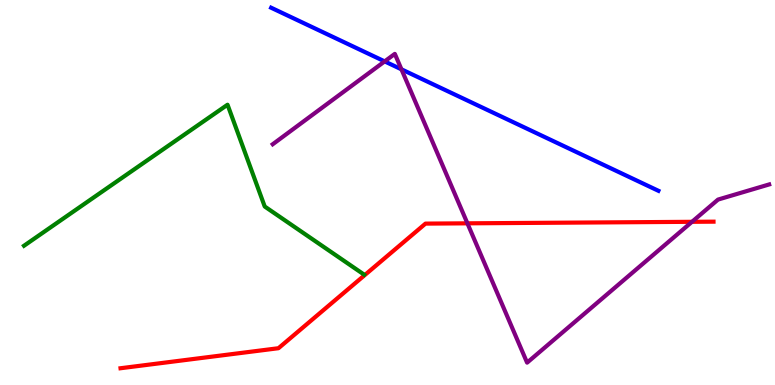[{'lines': ['blue', 'red'], 'intersections': []}, {'lines': ['green', 'red'], 'intersections': []}, {'lines': ['purple', 'red'], 'intersections': [{'x': 6.03, 'y': 4.2}, {'x': 8.93, 'y': 4.24}]}, {'lines': ['blue', 'green'], 'intersections': []}, {'lines': ['blue', 'purple'], 'intersections': [{'x': 4.96, 'y': 8.41}, {'x': 5.18, 'y': 8.2}]}, {'lines': ['green', 'purple'], 'intersections': []}]